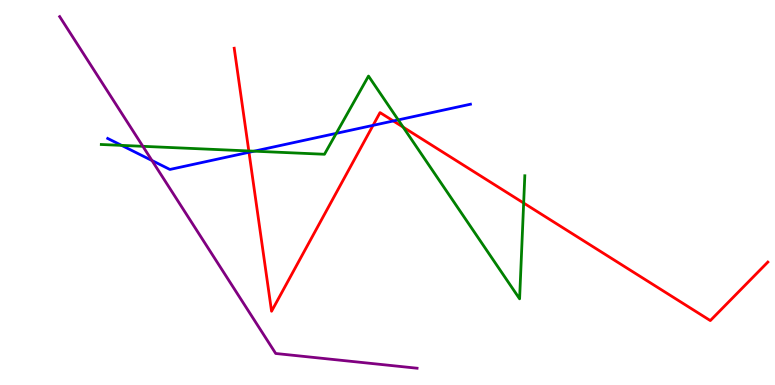[{'lines': ['blue', 'red'], 'intersections': [{'x': 3.21, 'y': 6.04}, {'x': 4.81, 'y': 6.74}, {'x': 5.08, 'y': 6.86}]}, {'lines': ['green', 'red'], 'intersections': [{'x': 3.21, 'y': 6.08}, {'x': 5.2, 'y': 6.7}, {'x': 6.76, 'y': 4.73}]}, {'lines': ['purple', 'red'], 'intersections': []}, {'lines': ['blue', 'green'], 'intersections': [{'x': 1.57, 'y': 6.22}, {'x': 3.28, 'y': 6.07}, {'x': 4.34, 'y': 6.54}, {'x': 5.14, 'y': 6.89}]}, {'lines': ['blue', 'purple'], 'intersections': [{'x': 1.96, 'y': 5.83}]}, {'lines': ['green', 'purple'], 'intersections': [{'x': 1.84, 'y': 6.2}]}]